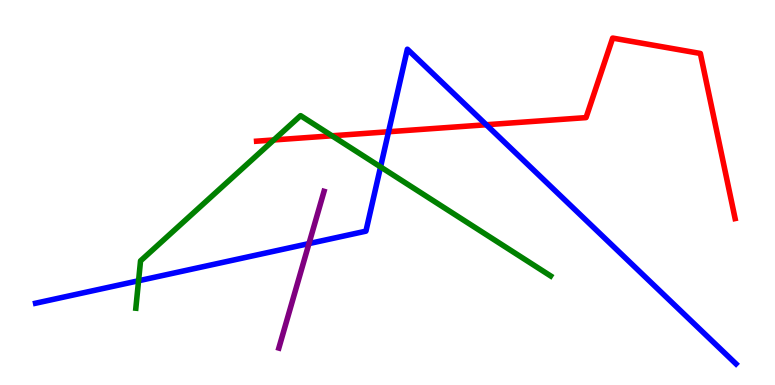[{'lines': ['blue', 'red'], 'intersections': [{'x': 5.01, 'y': 6.58}, {'x': 6.27, 'y': 6.76}]}, {'lines': ['green', 'red'], 'intersections': [{'x': 3.53, 'y': 6.36}, {'x': 4.28, 'y': 6.47}]}, {'lines': ['purple', 'red'], 'intersections': []}, {'lines': ['blue', 'green'], 'intersections': [{'x': 1.79, 'y': 2.71}, {'x': 4.91, 'y': 5.66}]}, {'lines': ['blue', 'purple'], 'intersections': [{'x': 3.99, 'y': 3.67}]}, {'lines': ['green', 'purple'], 'intersections': []}]